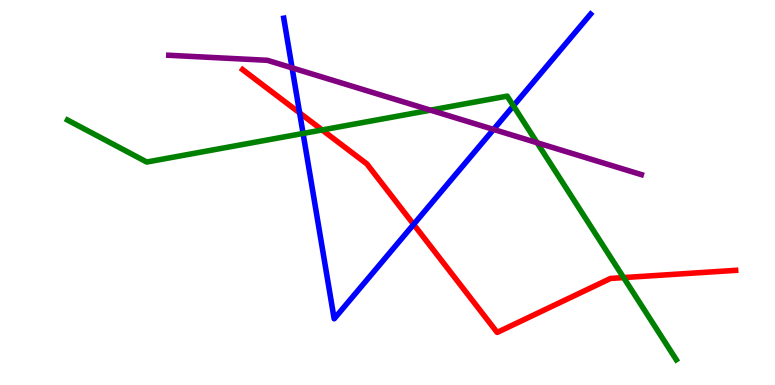[{'lines': ['blue', 'red'], 'intersections': [{'x': 3.87, 'y': 7.07}, {'x': 5.34, 'y': 4.17}]}, {'lines': ['green', 'red'], 'intersections': [{'x': 4.16, 'y': 6.62}, {'x': 8.05, 'y': 2.79}]}, {'lines': ['purple', 'red'], 'intersections': []}, {'lines': ['blue', 'green'], 'intersections': [{'x': 3.91, 'y': 6.53}, {'x': 6.62, 'y': 7.25}]}, {'lines': ['blue', 'purple'], 'intersections': [{'x': 3.77, 'y': 8.24}, {'x': 6.37, 'y': 6.64}]}, {'lines': ['green', 'purple'], 'intersections': [{'x': 5.55, 'y': 7.14}, {'x': 6.93, 'y': 6.29}]}]